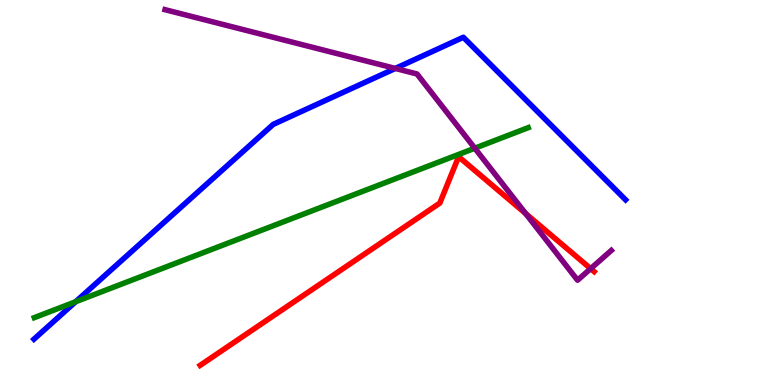[{'lines': ['blue', 'red'], 'intersections': []}, {'lines': ['green', 'red'], 'intersections': []}, {'lines': ['purple', 'red'], 'intersections': [{'x': 6.78, 'y': 4.45}, {'x': 7.62, 'y': 3.02}]}, {'lines': ['blue', 'green'], 'intersections': [{'x': 0.976, 'y': 2.16}]}, {'lines': ['blue', 'purple'], 'intersections': [{'x': 5.1, 'y': 8.22}]}, {'lines': ['green', 'purple'], 'intersections': [{'x': 6.13, 'y': 6.15}]}]